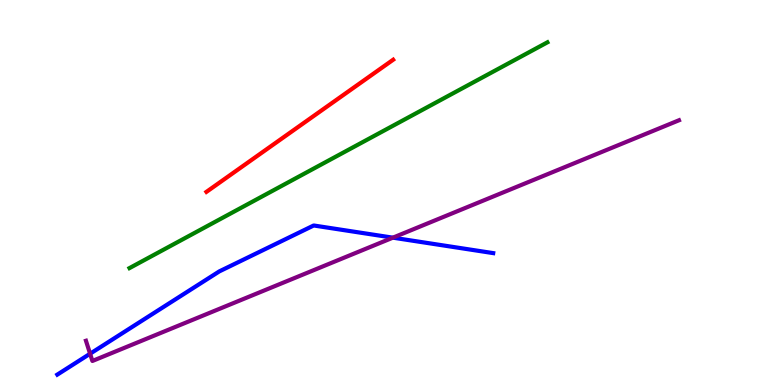[{'lines': ['blue', 'red'], 'intersections': []}, {'lines': ['green', 'red'], 'intersections': []}, {'lines': ['purple', 'red'], 'intersections': []}, {'lines': ['blue', 'green'], 'intersections': []}, {'lines': ['blue', 'purple'], 'intersections': [{'x': 1.16, 'y': 0.812}, {'x': 5.07, 'y': 3.83}]}, {'lines': ['green', 'purple'], 'intersections': []}]